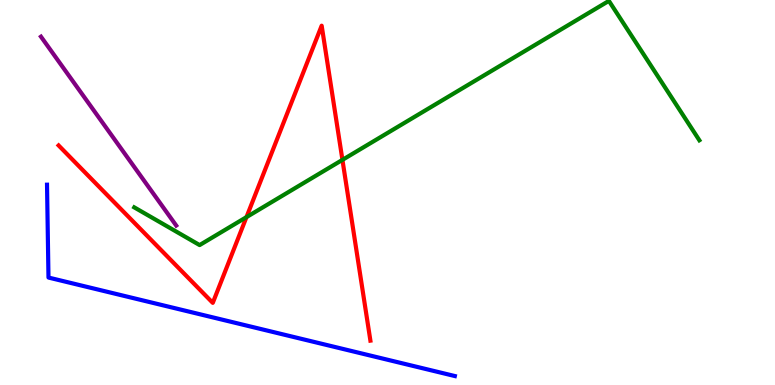[{'lines': ['blue', 'red'], 'intersections': []}, {'lines': ['green', 'red'], 'intersections': [{'x': 3.18, 'y': 4.36}, {'x': 4.42, 'y': 5.85}]}, {'lines': ['purple', 'red'], 'intersections': []}, {'lines': ['blue', 'green'], 'intersections': []}, {'lines': ['blue', 'purple'], 'intersections': []}, {'lines': ['green', 'purple'], 'intersections': []}]